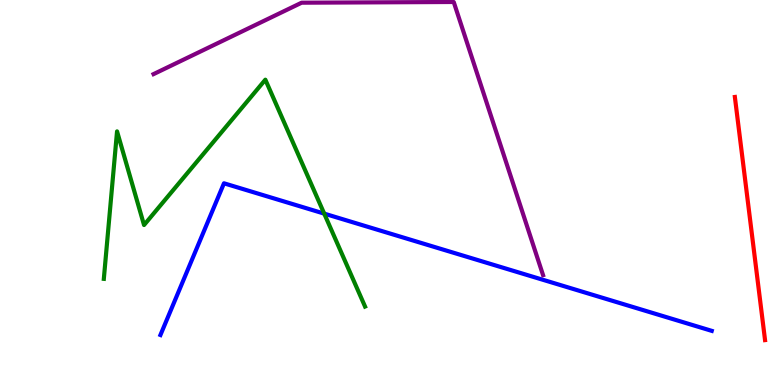[{'lines': ['blue', 'red'], 'intersections': []}, {'lines': ['green', 'red'], 'intersections': []}, {'lines': ['purple', 'red'], 'intersections': []}, {'lines': ['blue', 'green'], 'intersections': [{'x': 4.18, 'y': 4.45}]}, {'lines': ['blue', 'purple'], 'intersections': []}, {'lines': ['green', 'purple'], 'intersections': []}]